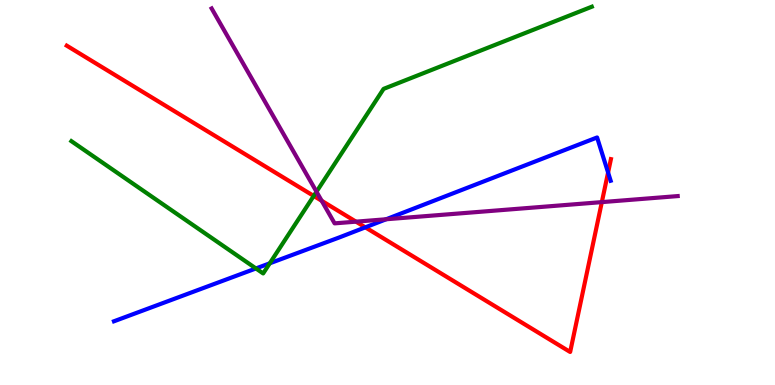[{'lines': ['blue', 'red'], 'intersections': [{'x': 4.71, 'y': 4.1}, {'x': 7.85, 'y': 5.52}]}, {'lines': ['green', 'red'], 'intersections': [{'x': 4.05, 'y': 4.91}]}, {'lines': ['purple', 'red'], 'intersections': [{'x': 4.15, 'y': 4.78}, {'x': 4.59, 'y': 4.24}, {'x': 7.77, 'y': 4.75}]}, {'lines': ['blue', 'green'], 'intersections': [{'x': 3.3, 'y': 3.03}, {'x': 3.48, 'y': 3.16}]}, {'lines': ['blue', 'purple'], 'intersections': [{'x': 4.98, 'y': 4.3}]}, {'lines': ['green', 'purple'], 'intersections': [{'x': 4.08, 'y': 5.02}]}]